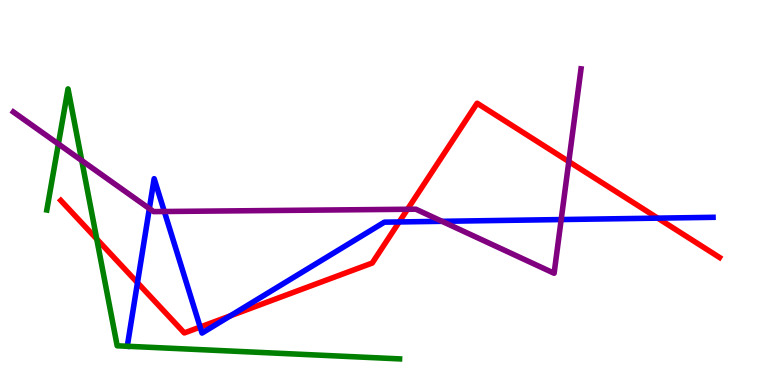[{'lines': ['blue', 'red'], 'intersections': [{'x': 1.77, 'y': 2.66}, {'x': 2.58, 'y': 1.51}, {'x': 2.97, 'y': 1.8}, {'x': 5.15, 'y': 4.24}, {'x': 8.49, 'y': 4.33}]}, {'lines': ['green', 'red'], 'intersections': [{'x': 1.25, 'y': 3.79}]}, {'lines': ['purple', 'red'], 'intersections': [{'x': 5.26, 'y': 4.56}, {'x': 7.34, 'y': 5.8}]}, {'lines': ['blue', 'green'], 'intersections': []}, {'lines': ['blue', 'purple'], 'intersections': [{'x': 1.93, 'y': 4.58}, {'x': 2.12, 'y': 4.51}, {'x': 5.7, 'y': 4.25}, {'x': 7.24, 'y': 4.3}]}, {'lines': ['green', 'purple'], 'intersections': [{'x': 0.753, 'y': 6.26}, {'x': 1.05, 'y': 5.83}]}]